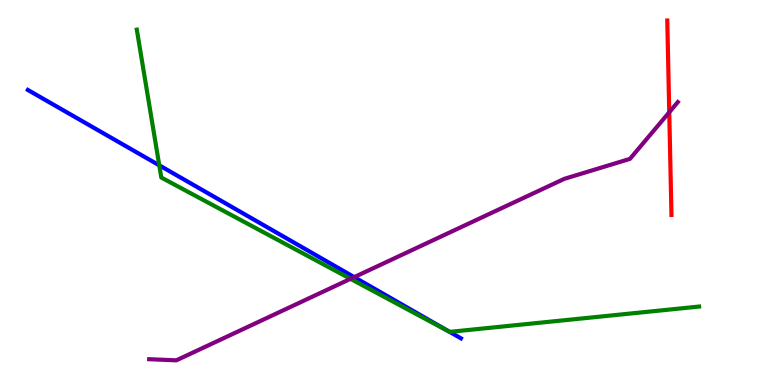[{'lines': ['blue', 'red'], 'intersections': []}, {'lines': ['green', 'red'], 'intersections': []}, {'lines': ['purple', 'red'], 'intersections': [{'x': 8.64, 'y': 7.08}]}, {'lines': ['blue', 'green'], 'intersections': [{'x': 2.06, 'y': 5.71}, {'x': 5.8, 'y': 1.38}]}, {'lines': ['blue', 'purple'], 'intersections': [{'x': 4.57, 'y': 2.8}]}, {'lines': ['green', 'purple'], 'intersections': [{'x': 4.52, 'y': 2.76}]}]